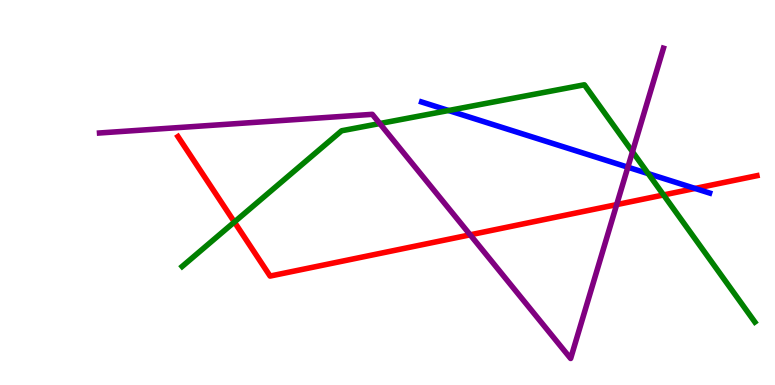[{'lines': ['blue', 'red'], 'intersections': [{'x': 8.97, 'y': 5.11}]}, {'lines': ['green', 'red'], 'intersections': [{'x': 3.02, 'y': 4.23}, {'x': 8.56, 'y': 4.94}]}, {'lines': ['purple', 'red'], 'intersections': [{'x': 6.07, 'y': 3.9}, {'x': 7.96, 'y': 4.69}]}, {'lines': ['blue', 'green'], 'intersections': [{'x': 5.79, 'y': 7.13}, {'x': 8.36, 'y': 5.49}]}, {'lines': ['blue', 'purple'], 'intersections': [{'x': 8.1, 'y': 5.66}]}, {'lines': ['green', 'purple'], 'intersections': [{'x': 4.9, 'y': 6.79}, {'x': 8.16, 'y': 6.06}]}]